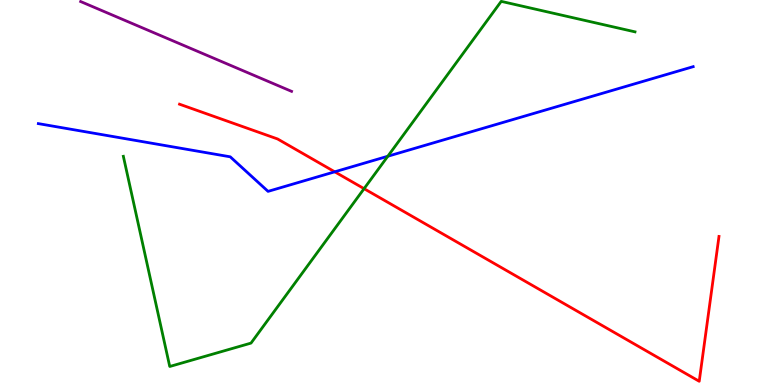[{'lines': ['blue', 'red'], 'intersections': [{'x': 4.32, 'y': 5.54}]}, {'lines': ['green', 'red'], 'intersections': [{'x': 4.7, 'y': 5.1}]}, {'lines': ['purple', 'red'], 'intersections': []}, {'lines': ['blue', 'green'], 'intersections': [{'x': 5.0, 'y': 5.94}]}, {'lines': ['blue', 'purple'], 'intersections': []}, {'lines': ['green', 'purple'], 'intersections': []}]